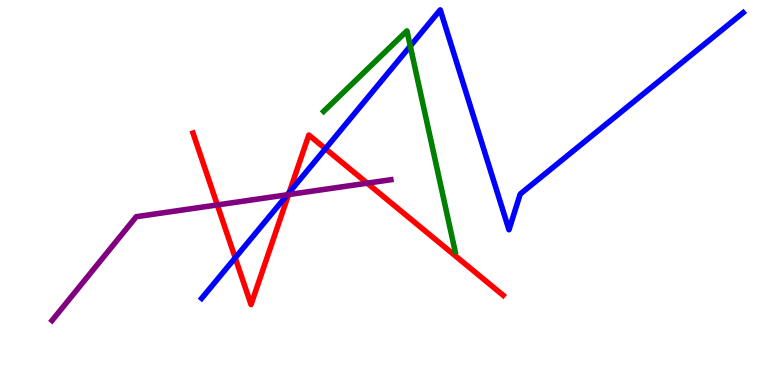[{'lines': ['blue', 'red'], 'intersections': [{'x': 3.03, 'y': 3.3}, {'x': 3.73, 'y': 5.0}, {'x': 4.2, 'y': 6.14}]}, {'lines': ['green', 'red'], 'intersections': []}, {'lines': ['purple', 'red'], 'intersections': [{'x': 2.8, 'y': 4.68}, {'x': 3.72, 'y': 4.95}, {'x': 4.74, 'y': 5.24}]}, {'lines': ['blue', 'green'], 'intersections': [{'x': 5.29, 'y': 8.8}]}, {'lines': ['blue', 'purple'], 'intersections': [{'x': 3.71, 'y': 4.94}]}, {'lines': ['green', 'purple'], 'intersections': []}]